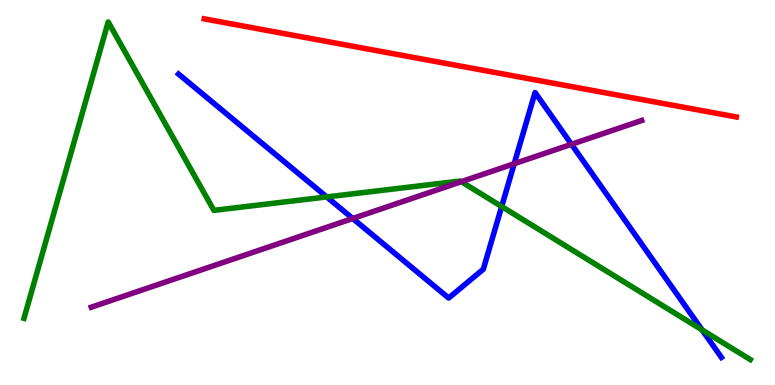[{'lines': ['blue', 'red'], 'intersections': []}, {'lines': ['green', 'red'], 'intersections': []}, {'lines': ['purple', 'red'], 'intersections': []}, {'lines': ['blue', 'green'], 'intersections': [{'x': 4.22, 'y': 4.89}, {'x': 6.47, 'y': 4.64}, {'x': 9.06, 'y': 1.43}]}, {'lines': ['blue', 'purple'], 'intersections': [{'x': 4.55, 'y': 4.32}, {'x': 6.63, 'y': 5.75}, {'x': 7.37, 'y': 6.25}]}, {'lines': ['green', 'purple'], 'intersections': [{'x': 5.95, 'y': 5.28}]}]